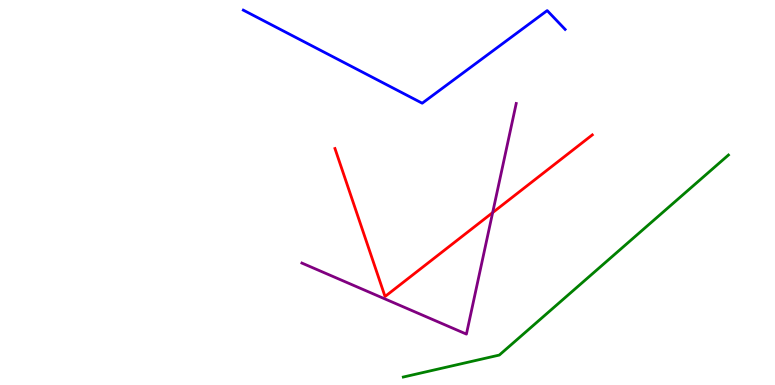[{'lines': ['blue', 'red'], 'intersections': []}, {'lines': ['green', 'red'], 'intersections': []}, {'lines': ['purple', 'red'], 'intersections': [{'x': 6.36, 'y': 4.48}]}, {'lines': ['blue', 'green'], 'intersections': []}, {'lines': ['blue', 'purple'], 'intersections': []}, {'lines': ['green', 'purple'], 'intersections': []}]